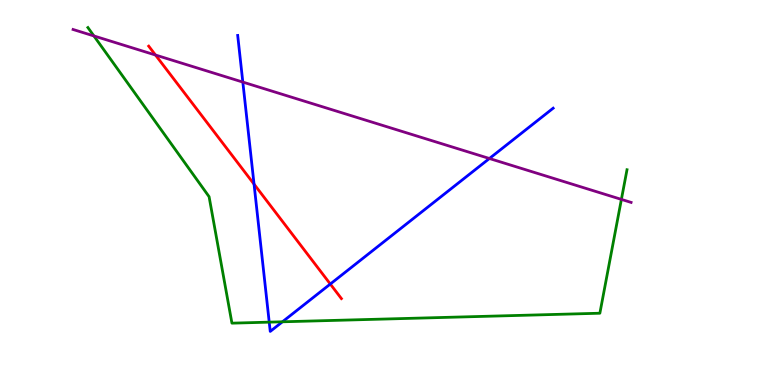[{'lines': ['blue', 'red'], 'intersections': [{'x': 3.28, 'y': 5.22}, {'x': 4.26, 'y': 2.62}]}, {'lines': ['green', 'red'], 'intersections': []}, {'lines': ['purple', 'red'], 'intersections': [{'x': 2.01, 'y': 8.57}]}, {'lines': ['blue', 'green'], 'intersections': [{'x': 3.47, 'y': 1.63}, {'x': 3.64, 'y': 1.64}]}, {'lines': ['blue', 'purple'], 'intersections': [{'x': 3.13, 'y': 7.87}, {'x': 6.31, 'y': 5.88}]}, {'lines': ['green', 'purple'], 'intersections': [{'x': 1.21, 'y': 9.07}, {'x': 8.02, 'y': 4.82}]}]